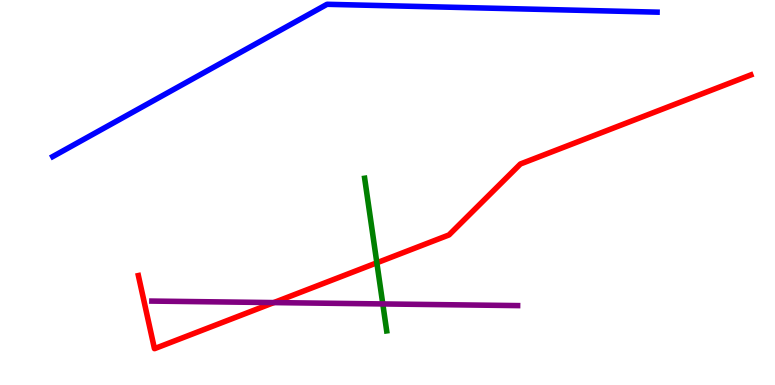[{'lines': ['blue', 'red'], 'intersections': []}, {'lines': ['green', 'red'], 'intersections': [{'x': 4.86, 'y': 3.17}]}, {'lines': ['purple', 'red'], 'intersections': [{'x': 3.53, 'y': 2.14}]}, {'lines': ['blue', 'green'], 'intersections': []}, {'lines': ['blue', 'purple'], 'intersections': []}, {'lines': ['green', 'purple'], 'intersections': [{'x': 4.94, 'y': 2.11}]}]